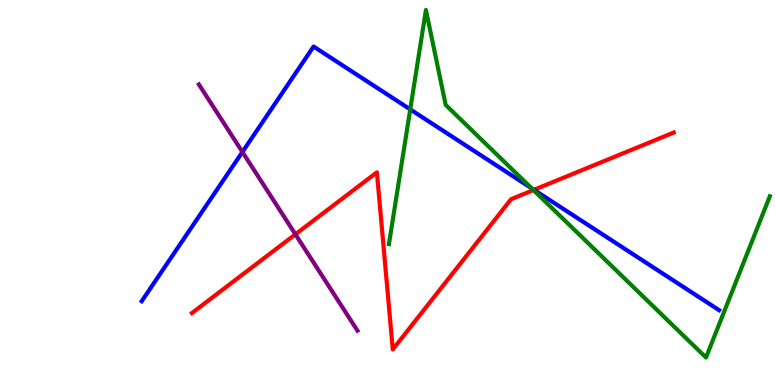[{'lines': ['blue', 'red'], 'intersections': [{'x': 6.89, 'y': 5.07}]}, {'lines': ['green', 'red'], 'intersections': [{'x': 6.88, 'y': 5.06}]}, {'lines': ['purple', 'red'], 'intersections': [{'x': 3.81, 'y': 3.91}]}, {'lines': ['blue', 'green'], 'intersections': [{'x': 5.29, 'y': 7.16}, {'x': 6.86, 'y': 5.11}]}, {'lines': ['blue', 'purple'], 'intersections': [{'x': 3.13, 'y': 6.05}]}, {'lines': ['green', 'purple'], 'intersections': []}]